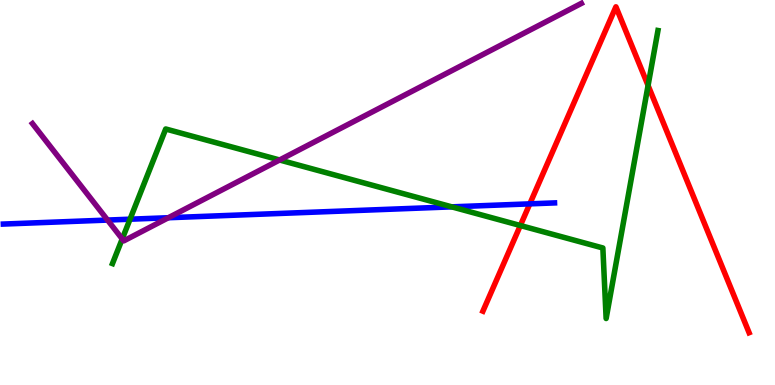[{'lines': ['blue', 'red'], 'intersections': [{'x': 6.84, 'y': 4.7}]}, {'lines': ['green', 'red'], 'intersections': [{'x': 6.71, 'y': 4.14}, {'x': 8.36, 'y': 7.78}]}, {'lines': ['purple', 'red'], 'intersections': []}, {'lines': ['blue', 'green'], 'intersections': [{'x': 1.68, 'y': 4.31}, {'x': 5.83, 'y': 4.63}]}, {'lines': ['blue', 'purple'], 'intersections': [{'x': 1.39, 'y': 4.28}, {'x': 2.17, 'y': 4.34}]}, {'lines': ['green', 'purple'], 'intersections': [{'x': 1.58, 'y': 3.79}, {'x': 3.61, 'y': 5.84}]}]